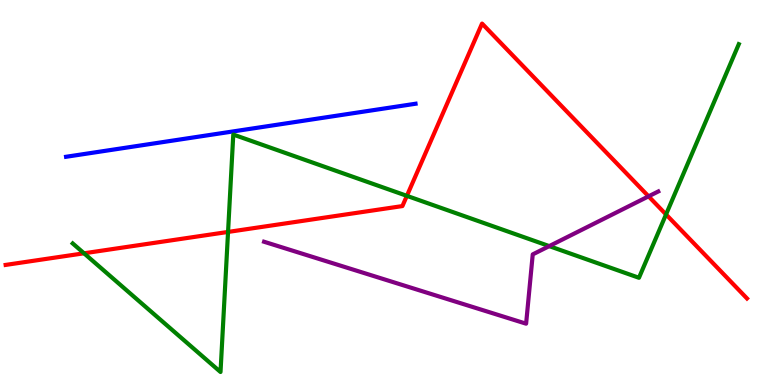[{'lines': ['blue', 'red'], 'intersections': []}, {'lines': ['green', 'red'], 'intersections': [{'x': 1.08, 'y': 3.42}, {'x': 2.94, 'y': 3.98}, {'x': 5.25, 'y': 4.91}, {'x': 8.59, 'y': 4.43}]}, {'lines': ['purple', 'red'], 'intersections': [{'x': 8.37, 'y': 4.9}]}, {'lines': ['blue', 'green'], 'intersections': []}, {'lines': ['blue', 'purple'], 'intersections': []}, {'lines': ['green', 'purple'], 'intersections': [{'x': 7.09, 'y': 3.61}]}]